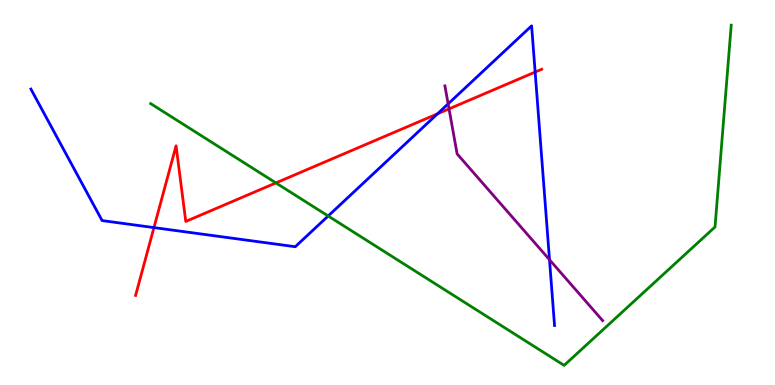[{'lines': ['blue', 'red'], 'intersections': [{'x': 1.99, 'y': 4.09}, {'x': 5.65, 'y': 7.04}, {'x': 6.91, 'y': 8.13}]}, {'lines': ['green', 'red'], 'intersections': [{'x': 3.56, 'y': 5.25}]}, {'lines': ['purple', 'red'], 'intersections': [{'x': 5.79, 'y': 7.17}]}, {'lines': ['blue', 'green'], 'intersections': [{'x': 4.23, 'y': 4.39}]}, {'lines': ['blue', 'purple'], 'intersections': [{'x': 5.78, 'y': 7.3}, {'x': 7.09, 'y': 3.25}]}, {'lines': ['green', 'purple'], 'intersections': []}]